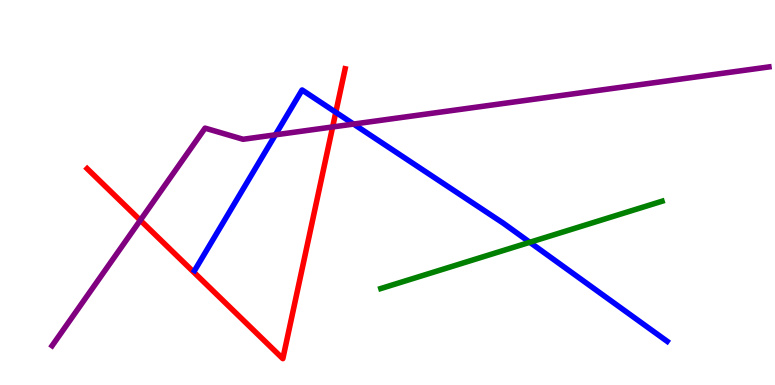[{'lines': ['blue', 'red'], 'intersections': [{'x': 4.33, 'y': 7.08}]}, {'lines': ['green', 'red'], 'intersections': []}, {'lines': ['purple', 'red'], 'intersections': [{'x': 1.81, 'y': 4.28}, {'x': 4.29, 'y': 6.7}]}, {'lines': ['blue', 'green'], 'intersections': [{'x': 6.84, 'y': 3.71}]}, {'lines': ['blue', 'purple'], 'intersections': [{'x': 3.55, 'y': 6.5}, {'x': 4.56, 'y': 6.78}]}, {'lines': ['green', 'purple'], 'intersections': []}]